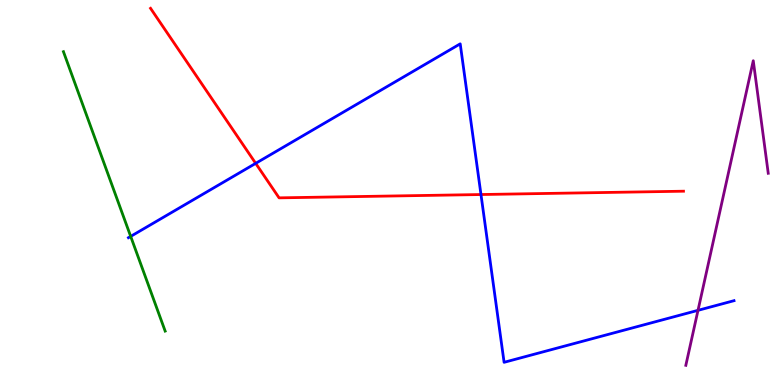[{'lines': ['blue', 'red'], 'intersections': [{'x': 3.3, 'y': 5.76}, {'x': 6.21, 'y': 4.95}]}, {'lines': ['green', 'red'], 'intersections': []}, {'lines': ['purple', 'red'], 'intersections': []}, {'lines': ['blue', 'green'], 'intersections': [{'x': 1.69, 'y': 3.86}]}, {'lines': ['blue', 'purple'], 'intersections': [{'x': 9.01, 'y': 1.94}]}, {'lines': ['green', 'purple'], 'intersections': []}]